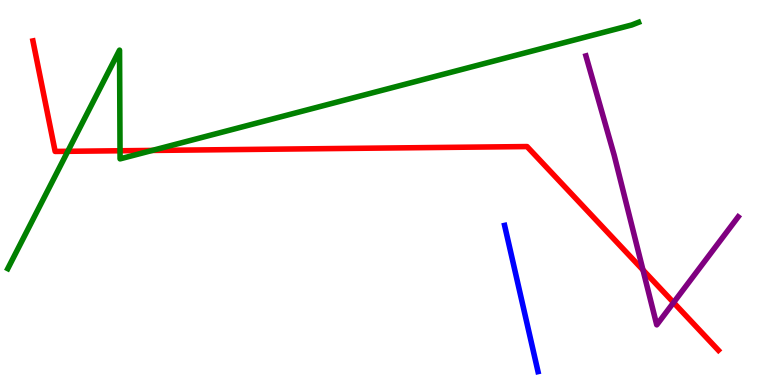[{'lines': ['blue', 'red'], 'intersections': []}, {'lines': ['green', 'red'], 'intersections': [{'x': 0.875, 'y': 6.07}, {'x': 1.55, 'y': 6.08}, {'x': 1.97, 'y': 6.09}]}, {'lines': ['purple', 'red'], 'intersections': [{'x': 8.3, 'y': 2.99}, {'x': 8.69, 'y': 2.14}]}, {'lines': ['blue', 'green'], 'intersections': []}, {'lines': ['blue', 'purple'], 'intersections': []}, {'lines': ['green', 'purple'], 'intersections': []}]